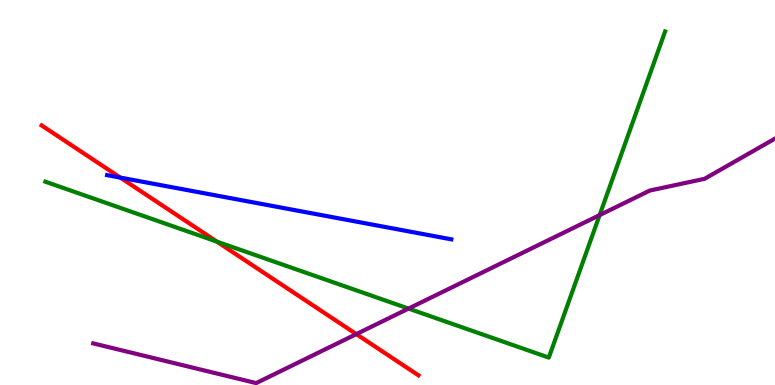[{'lines': ['blue', 'red'], 'intersections': [{'x': 1.55, 'y': 5.39}]}, {'lines': ['green', 'red'], 'intersections': [{'x': 2.8, 'y': 3.72}]}, {'lines': ['purple', 'red'], 'intersections': [{'x': 4.6, 'y': 1.32}]}, {'lines': ['blue', 'green'], 'intersections': []}, {'lines': ['blue', 'purple'], 'intersections': []}, {'lines': ['green', 'purple'], 'intersections': [{'x': 5.27, 'y': 1.98}, {'x': 7.74, 'y': 4.41}]}]